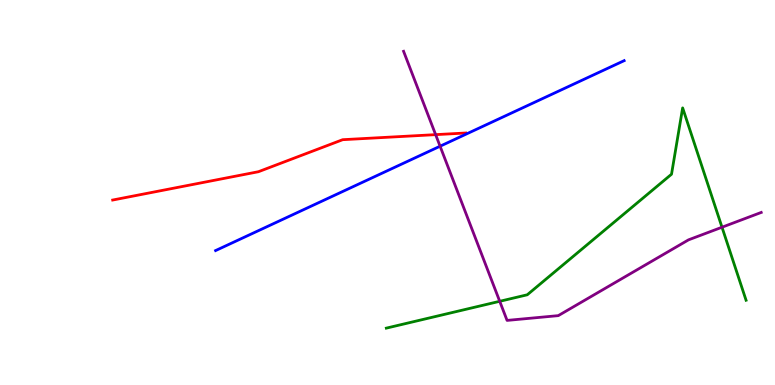[{'lines': ['blue', 'red'], 'intersections': []}, {'lines': ['green', 'red'], 'intersections': []}, {'lines': ['purple', 'red'], 'intersections': [{'x': 5.62, 'y': 6.5}]}, {'lines': ['blue', 'green'], 'intersections': []}, {'lines': ['blue', 'purple'], 'intersections': [{'x': 5.68, 'y': 6.2}]}, {'lines': ['green', 'purple'], 'intersections': [{'x': 6.45, 'y': 2.17}, {'x': 9.32, 'y': 4.1}]}]